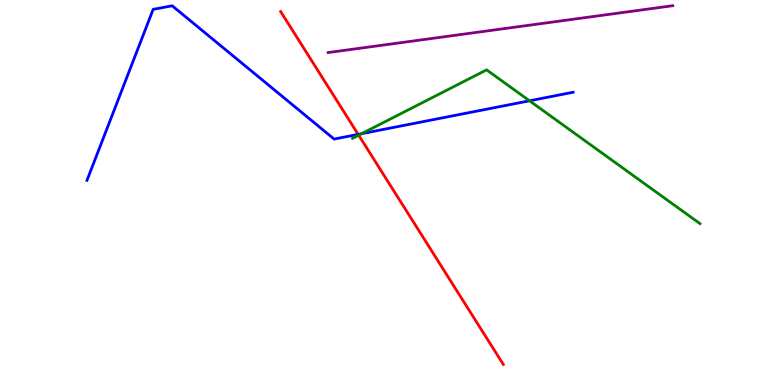[{'lines': ['blue', 'red'], 'intersections': [{'x': 4.62, 'y': 6.51}]}, {'lines': ['green', 'red'], 'intersections': [{'x': 4.63, 'y': 6.49}]}, {'lines': ['purple', 'red'], 'intersections': []}, {'lines': ['blue', 'green'], 'intersections': [{'x': 4.67, 'y': 6.53}, {'x': 6.83, 'y': 7.38}]}, {'lines': ['blue', 'purple'], 'intersections': []}, {'lines': ['green', 'purple'], 'intersections': []}]